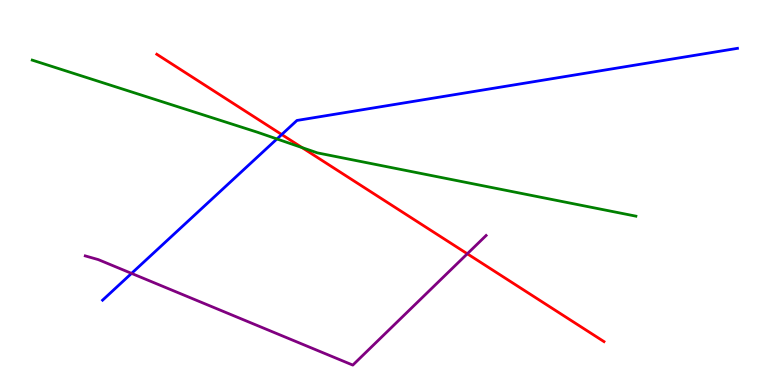[{'lines': ['blue', 'red'], 'intersections': [{'x': 3.64, 'y': 6.51}]}, {'lines': ['green', 'red'], 'intersections': [{'x': 3.9, 'y': 6.17}]}, {'lines': ['purple', 'red'], 'intersections': [{'x': 6.03, 'y': 3.41}]}, {'lines': ['blue', 'green'], 'intersections': [{'x': 3.57, 'y': 6.39}]}, {'lines': ['blue', 'purple'], 'intersections': [{'x': 1.7, 'y': 2.9}]}, {'lines': ['green', 'purple'], 'intersections': []}]